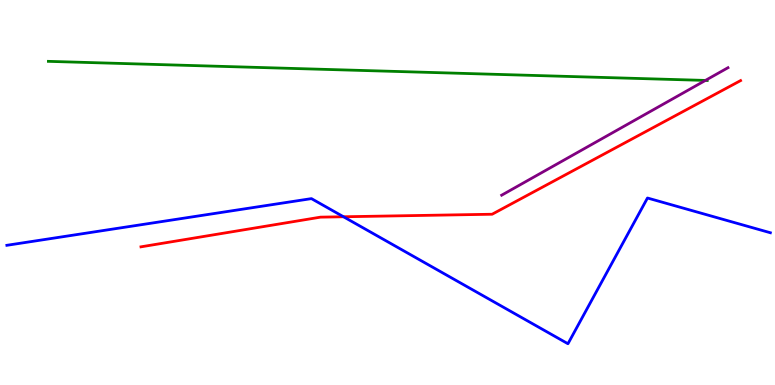[{'lines': ['blue', 'red'], 'intersections': [{'x': 4.43, 'y': 4.37}]}, {'lines': ['green', 'red'], 'intersections': []}, {'lines': ['purple', 'red'], 'intersections': []}, {'lines': ['blue', 'green'], 'intersections': []}, {'lines': ['blue', 'purple'], 'intersections': []}, {'lines': ['green', 'purple'], 'intersections': [{'x': 9.1, 'y': 7.91}]}]